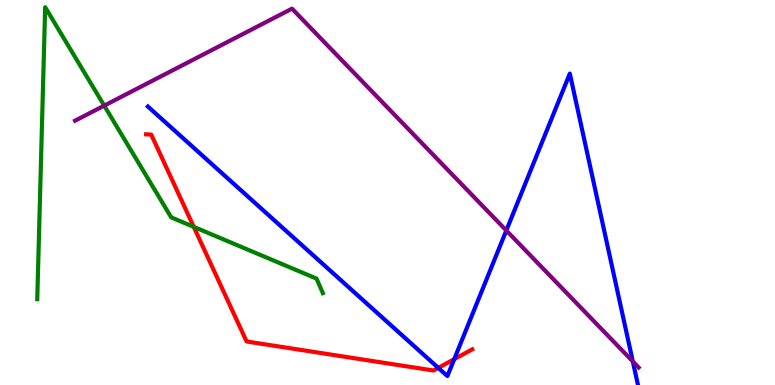[{'lines': ['blue', 'red'], 'intersections': [{'x': 5.66, 'y': 0.445}, {'x': 5.86, 'y': 0.671}]}, {'lines': ['green', 'red'], 'intersections': [{'x': 2.5, 'y': 4.11}]}, {'lines': ['purple', 'red'], 'intersections': []}, {'lines': ['blue', 'green'], 'intersections': []}, {'lines': ['blue', 'purple'], 'intersections': [{'x': 6.53, 'y': 4.01}, {'x': 8.17, 'y': 0.612}]}, {'lines': ['green', 'purple'], 'intersections': [{'x': 1.34, 'y': 7.26}]}]